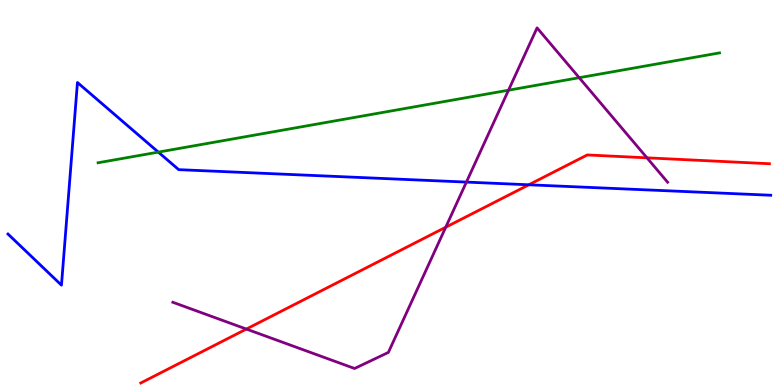[{'lines': ['blue', 'red'], 'intersections': [{'x': 6.82, 'y': 5.2}]}, {'lines': ['green', 'red'], 'intersections': []}, {'lines': ['purple', 'red'], 'intersections': [{'x': 3.18, 'y': 1.45}, {'x': 5.75, 'y': 4.1}, {'x': 8.35, 'y': 5.9}]}, {'lines': ['blue', 'green'], 'intersections': [{'x': 2.04, 'y': 6.05}]}, {'lines': ['blue', 'purple'], 'intersections': [{'x': 6.02, 'y': 5.27}]}, {'lines': ['green', 'purple'], 'intersections': [{'x': 6.56, 'y': 7.66}, {'x': 7.47, 'y': 7.98}]}]